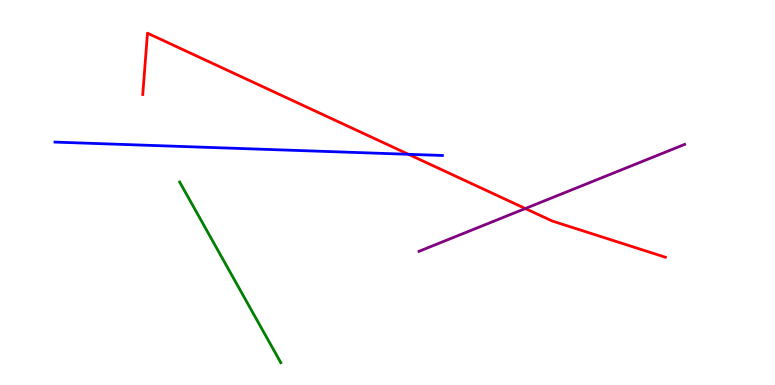[{'lines': ['blue', 'red'], 'intersections': [{'x': 5.27, 'y': 5.99}]}, {'lines': ['green', 'red'], 'intersections': []}, {'lines': ['purple', 'red'], 'intersections': [{'x': 6.78, 'y': 4.58}]}, {'lines': ['blue', 'green'], 'intersections': []}, {'lines': ['blue', 'purple'], 'intersections': []}, {'lines': ['green', 'purple'], 'intersections': []}]